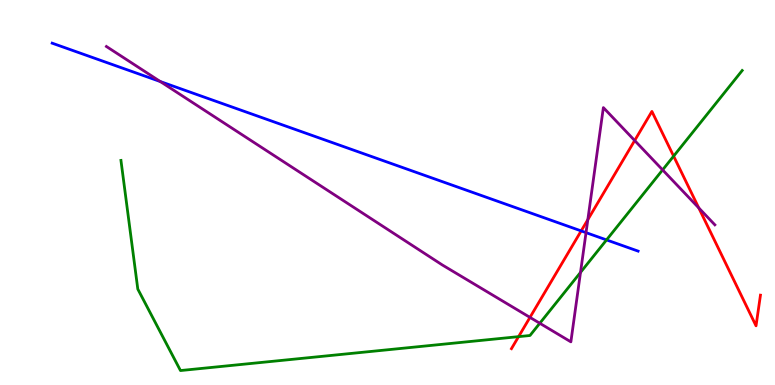[{'lines': ['blue', 'red'], 'intersections': [{'x': 7.5, 'y': 4.0}]}, {'lines': ['green', 'red'], 'intersections': [{'x': 6.69, 'y': 1.26}, {'x': 8.69, 'y': 5.94}]}, {'lines': ['purple', 'red'], 'intersections': [{'x': 6.84, 'y': 1.76}, {'x': 7.58, 'y': 4.29}, {'x': 8.19, 'y': 6.35}, {'x': 9.02, 'y': 4.6}]}, {'lines': ['blue', 'green'], 'intersections': [{'x': 7.83, 'y': 3.77}]}, {'lines': ['blue', 'purple'], 'intersections': [{'x': 2.07, 'y': 7.88}, {'x': 7.56, 'y': 3.96}]}, {'lines': ['green', 'purple'], 'intersections': [{'x': 6.97, 'y': 1.6}, {'x': 7.49, 'y': 2.92}, {'x': 8.55, 'y': 5.59}]}]